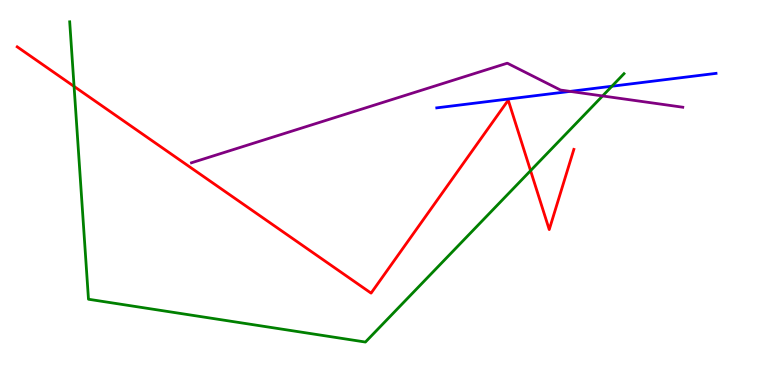[{'lines': ['blue', 'red'], 'intersections': []}, {'lines': ['green', 'red'], 'intersections': [{'x': 0.956, 'y': 7.76}, {'x': 6.85, 'y': 5.57}]}, {'lines': ['purple', 'red'], 'intersections': []}, {'lines': ['blue', 'green'], 'intersections': [{'x': 7.9, 'y': 7.76}]}, {'lines': ['blue', 'purple'], 'intersections': [{'x': 7.36, 'y': 7.63}]}, {'lines': ['green', 'purple'], 'intersections': [{'x': 7.77, 'y': 7.51}]}]